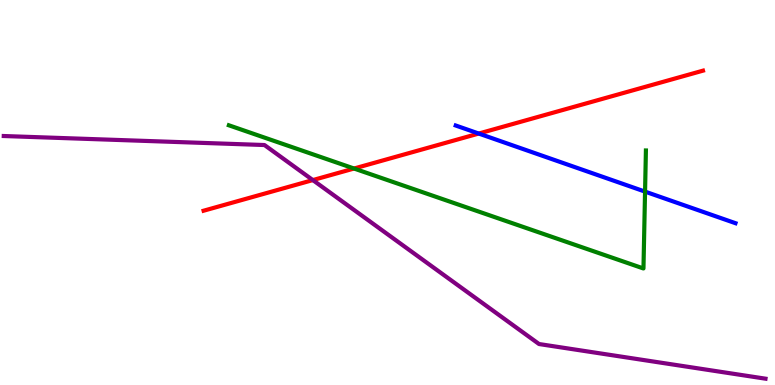[{'lines': ['blue', 'red'], 'intersections': [{'x': 6.18, 'y': 6.53}]}, {'lines': ['green', 'red'], 'intersections': [{'x': 4.57, 'y': 5.62}]}, {'lines': ['purple', 'red'], 'intersections': [{'x': 4.04, 'y': 5.32}]}, {'lines': ['blue', 'green'], 'intersections': [{'x': 8.32, 'y': 5.02}]}, {'lines': ['blue', 'purple'], 'intersections': []}, {'lines': ['green', 'purple'], 'intersections': []}]